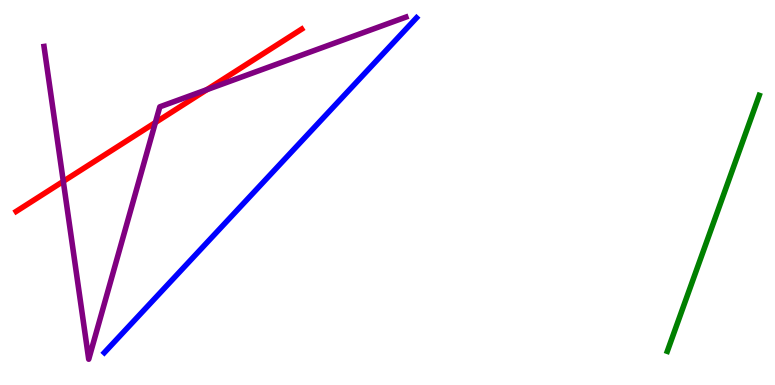[{'lines': ['blue', 'red'], 'intersections': []}, {'lines': ['green', 'red'], 'intersections': []}, {'lines': ['purple', 'red'], 'intersections': [{'x': 0.817, 'y': 5.29}, {'x': 2.01, 'y': 6.82}, {'x': 2.67, 'y': 7.67}]}, {'lines': ['blue', 'green'], 'intersections': []}, {'lines': ['blue', 'purple'], 'intersections': []}, {'lines': ['green', 'purple'], 'intersections': []}]